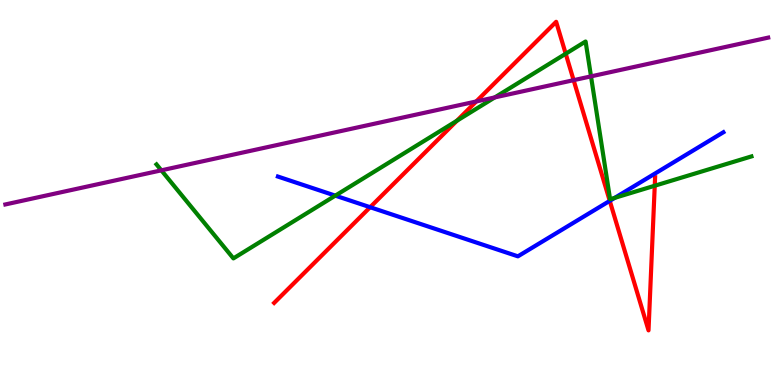[{'lines': ['blue', 'red'], 'intersections': [{'x': 4.78, 'y': 4.62}, {'x': 7.87, 'y': 4.78}]}, {'lines': ['green', 'red'], 'intersections': [{'x': 5.9, 'y': 6.86}, {'x': 7.3, 'y': 8.6}, {'x': 8.45, 'y': 5.18}]}, {'lines': ['purple', 'red'], 'intersections': [{'x': 6.14, 'y': 7.36}, {'x': 7.4, 'y': 7.92}]}, {'lines': ['blue', 'green'], 'intersections': [{'x': 4.33, 'y': 4.92}, {'x': 7.93, 'y': 4.86}]}, {'lines': ['blue', 'purple'], 'intersections': []}, {'lines': ['green', 'purple'], 'intersections': [{'x': 2.08, 'y': 5.58}, {'x': 6.38, 'y': 7.47}, {'x': 7.63, 'y': 8.02}]}]